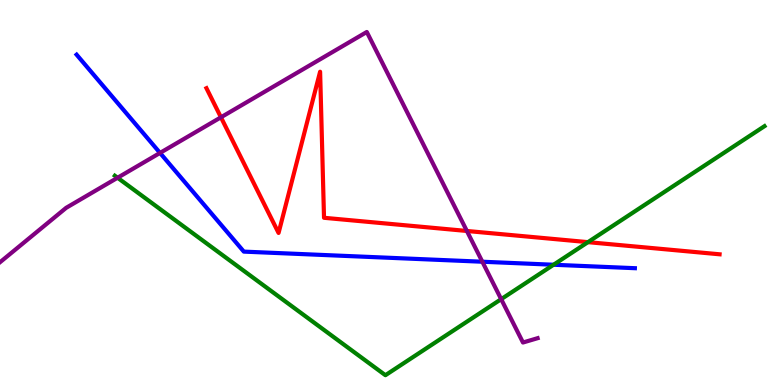[{'lines': ['blue', 'red'], 'intersections': []}, {'lines': ['green', 'red'], 'intersections': [{'x': 7.59, 'y': 3.71}]}, {'lines': ['purple', 'red'], 'intersections': [{'x': 2.85, 'y': 6.95}, {'x': 6.02, 'y': 4.0}]}, {'lines': ['blue', 'green'], 'intersections': [{'x': 7.14, 'y': 3.12}]}, {'lines': ['blue', 'purple'], 'intersections': [{'x': 2.06, 'y': 6.03}, {'x': 6.22, 'y': 3.2}]}, {'lines': ['green', 'purple'], 'intersections': [{'x': 1.52, 'y': 5.38}, {'x': 6.47, 'y': 2.23}]}]